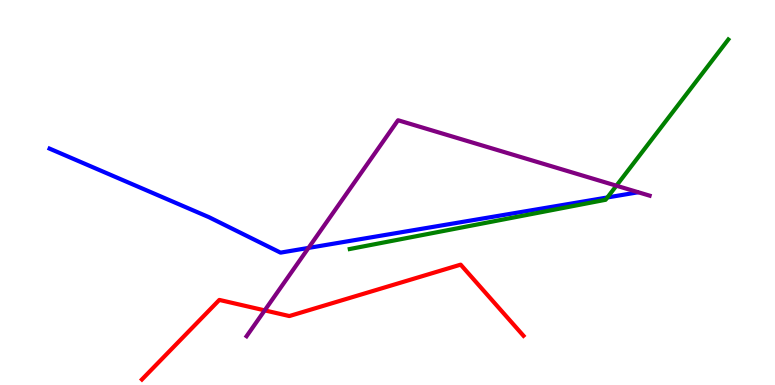[{'lines': ['blue', 'red'], 'intersections': []}, {'lines': ['green', 'red'], 'intersections': []}, {'lines': ['purple', 'red'], 'intersections': [{'x': 3.42, 'y': 1.94}]}, {'lines': ['blue', 'green'], 'intersections': [{'x': 7.84, 'y': 4.87}]}, {'lines': ['blue', 'purple'], 'intersections': [{'x': 3.98, 'y': 3.56}]}, {'lines': ['green', 'purple'], 'intersections': [{'x': 7.95, 'y': 5.18}]}]